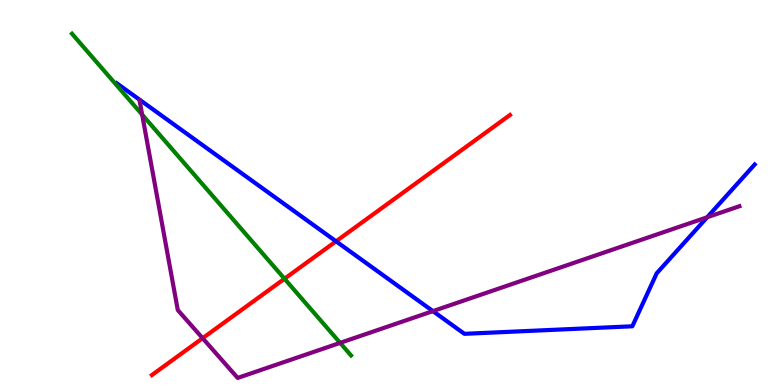[{'lines': ['blue', 'red'], 'intersections': [{'x': 4.34, 'y': 3.73}]}, {'lines': ['green', 'red'], 'intersections': [{'x': 3.67, 'y': 2.76}]}, {'lines': ['purple', 'red'], 'intersections': [{'x': 2.61, 'y': 1.22}]}, {'lines': ['blue', 'green'], 'intersections': []}, {'lines': ['blue', 'purple'], 'intersections': [{'x': 5.59, 'y': 1.92}, {'x': 9.13, 'y': 4.36}]}, {'lines': ['green', 'purple'], 'intersections': [{'x': 1.83, 'y': 7.02}, {'x': 4.39, 'y': 1.09}]}]